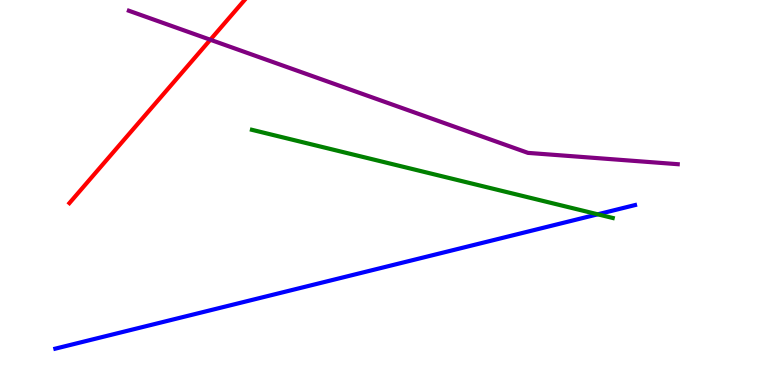[{'lines': ['blue', 'red'], 'intersections': []}, {'lines': ['green', 'red'], 'intersections': []}, {'lines': ['purple', 'red'], 'intersections': [{'x': 2.71, 'y': 8.97}]}, {'lines': ['blue', 'green'], 'intersections': [{'x': 7.71, 'y': 4.43}]}, {'lines': ['blue', 'purple'], 'intersections': []}, {'lines': ['green', 'purple'], 'intersections': []}]